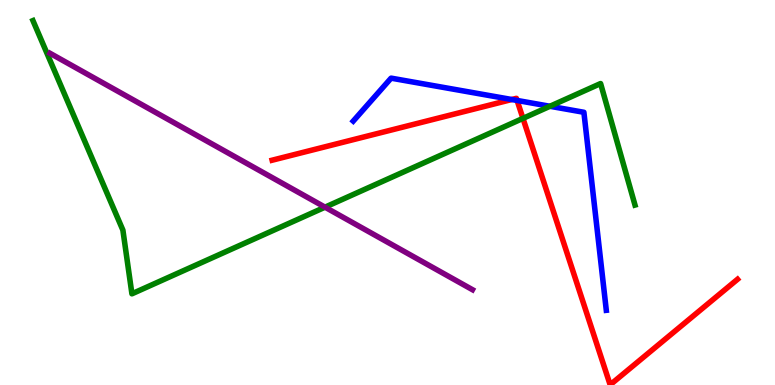[{'lines': ['blue', 'red'], 'intersections': [{'x': 6.6, 'y': 7.42}, {'x': 6.67, 'y': 7.39}]}, {'lines': ['green', 'red'], 'intersections': [{'x': 6.75, 'y': 6.93}]}, {'lines': ['purple', 'red'], 'intersections': []}, {'lines': ['blue', 'green'], 'intersections': [{'x': 7.1, 'y': 7.24}]}, {'lines': ['blue', 'purple'], 'intersections': []}, {'lines': ['green', 'purple'], 'intersections': [{'x': 4.19, 'y': 4.62}]}]